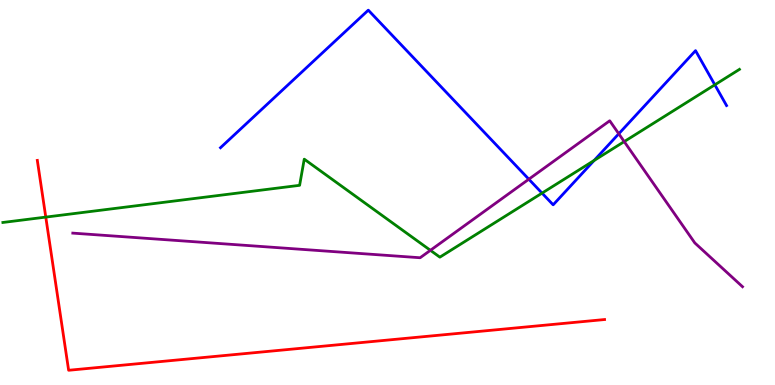[{'lines': ['blue', 'red'], 'intersections': []}, {'lines': ['green', 'red'], 'intersections': [{'x': 0.591, 'y': 4.36}]}, {'lines': ['purple', 'red'], 'intersections': []}, {'lines': ['blue', 'green'], 'intersections': [{'x': 6.99, 'y': 4.98}, {'x': 7.67, 'y': 5.83}, {'x': 9.22, 'y': 7.8}]}, {'lines': ['blue', 'purple'], 'intersections': [{'x': 6.82, 'y': 5.35}, {'x': 7.98, 'y': 6.53}]}, {'lines': ['green', 'purple'], 'intersections': [{'x': 5.55, 'y': 3.5}, {'x': 8.05, 'y': 6.32}]}]